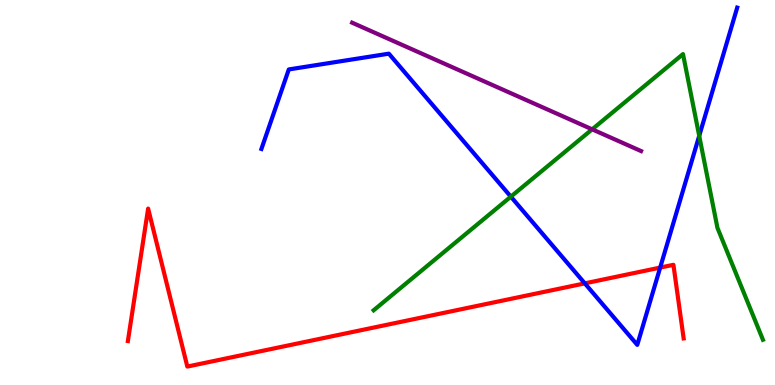[{'lines': ['blue', 'red'], 'intersections': [{'x': 7.55, 'y': 2.64}, {'x': 8.52, 'y': 3.05}]}, {'lines': ['green', 'red'], 'intersections': []}, {'lines': ['purple', 'red'], 'intersections': []}, {'lines': ['blue', 'green'], 'intersections': [{'x': 6.59, 'y': 4.89}, {'x': 9.02, 'y': 6.47}]}, {'lines': ['blue', 'purple'], 'intersections': []}, {'lines': ['green', 'purple'], 'intersections': [{'x': 7.64, 'y': 6.64}]}]